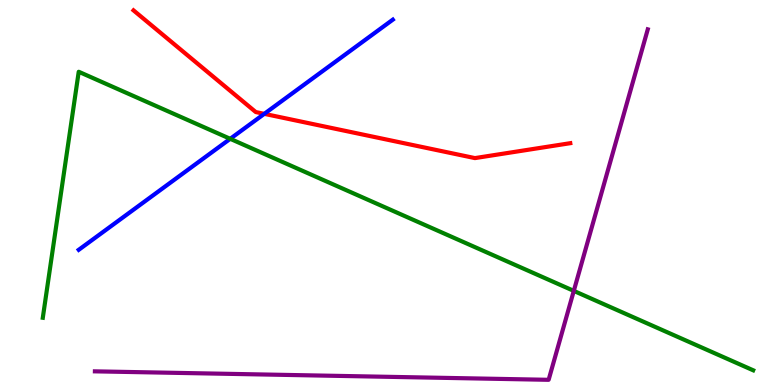[{'lines': ['blue', 'red'], 'intersections': [{'x': 3.41, 'y': 7.04}]}, {'lines': ['green', 'red'], 'intersections': []}, {'lines': ['purple', 'red'], 'intersections': []}, {'lines': ['blue', 'green'], 'intersections': [{'x': 2.97, 'y': 6.39}]}, {'lines': ['blue', 'purple'], 'intersections': []}, {'lines': ['green', 'purple'], 'intersections': [{'x': 7.4, 'y': 2.44}]}]